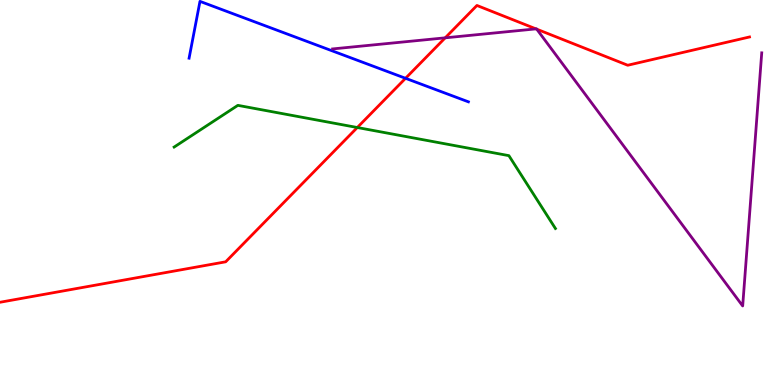[{'lines': ['blue', 'red'], 'intersections': [{'x': 5.23, 'y': 7.97}]}, {'lines': ['green', 'red'], 'intersections': [{'x': 4.61, 'y': 6.69}]}, {'lines': ['purple', 'red'], 'intersections': [{'x': 5.74, 'y': 9.02}, {'x': 6.92, 'y': 9.25}, {'x': 6.93, 'y': 9.24}]}, {'lines': ['blue', 'green'], 'intersections': []}, {'lines': ['blue', 'purple'], 'intersections': []}, {'lines': ['green', 'purple'], 'intersections': []}]